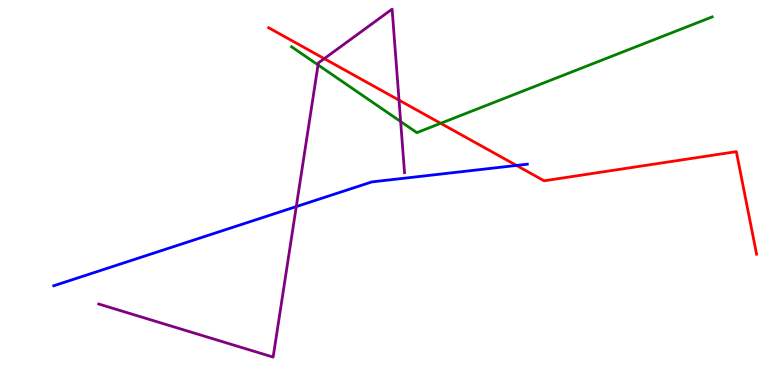[{'lines': ['blue', 'red'], 'intersections': [{'x': 6.66, 'y': 5.7}]}, {'lines': ['green', 'red'], 'intersections': [{'x': 5.69, 'y': 6.8}]}, {'lines': ['purple', 'red'], 'intersections': [{'x': 4.18, 'y': 8.48}, {'x': 5.15, 'y': 7.4}]}, {'lines': ['blue', 'green'], 'intersections': []}, {'lines': ['blue', 'purple'], 'intersections': [{'x': 3.82, 'y': 4.63}]}, {'lines': ['green', 'purple'], 'intersections': [{'x': 4.1, 'y': 8.31}, {'x': 5.17, 'y': 6.84}]}]